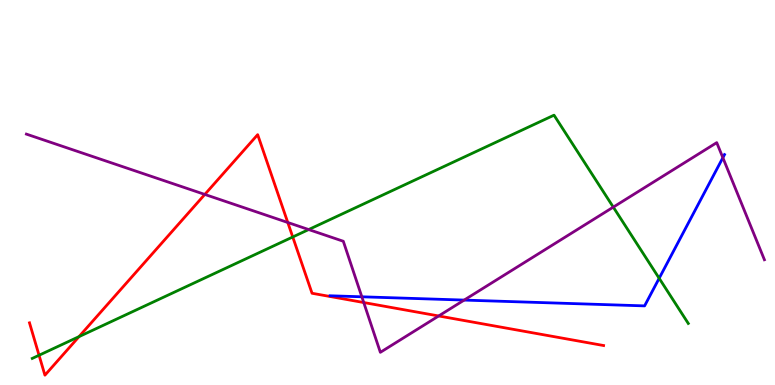[{'lines': ['blue', 'red'], 'intersections': []}, {'lines': ['green', 'red'], 'intersections': [{'x': 0.504, 'y': 0.773}, {'x': 1.02, 'y': 1.26}, {'x': 3.78, 'y': 3.84}]}, {'lines': ['purple', 'red'], 'intersections': [{'x': 2.64, 'y': 4.95}, {'x': 3.71, 'y': 4.22}, {'x': 4.69, 'y': 2.14}, {'x': 5.66, 'y': 1.79}]}, {'lines': ['blue', 'green'], 'intersections': [{'x': 8.51, 'y': 2.77}]}, {'lines': ['blue', 'purple'], 'intersections': [{'x': 4.67, 'y': 2.29}, {'x': 5.99, 'y': 2.21}, {'x': 9.33, 'y': 5.9}]}, {'lines': ['green', 'purple'], 'intersections': [{'x': 3.98, 'y': 4.04}, {'x': 7.91, 'y': 4.62}]}]